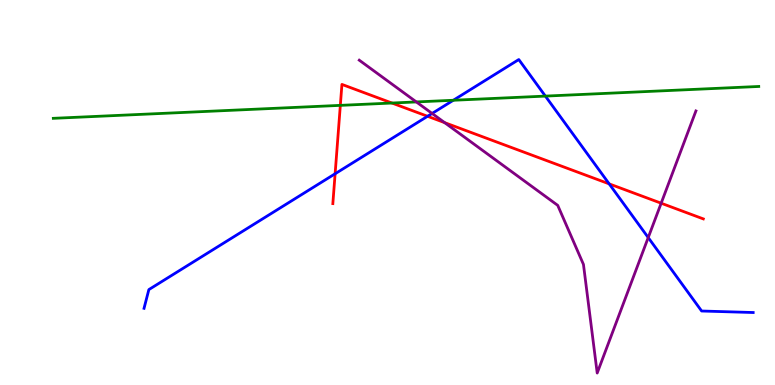[{'lines': ['blue', 'red'], 'intersections': [{'x': 4.32, 'y': 5.49}, {'x': 5.52, 'y': 6.98}, {'x': 7.86, 'y': 5.22}]}, {'lines': ['green', 'red'], 'intersections': [{'x': 4.39, 'y': 7.26}, {'x': 5.06, 'y': 7.32}]}, {'lines': ['purple', 'red'], 'intersections': [{'x': 5.74, 'y': 6.81}, {'x': 8.53, 'y': 4.72}]}, {'lines': ['blue', 'green'], 'intersections': [{'x': 5.85, 'y': 7.4}, {'x': 7.04, 'y': 7.5}]}, {'lines': ['blue', 'purple'], 'intersections': [{'x': 5.58, 'y': 7.05}, {'x': 8.36, 'y': 3.83}]}, {'lines': ['green', 'purple'], 'intersections': [{'x': 5.37, 'y': 7.35}]}]